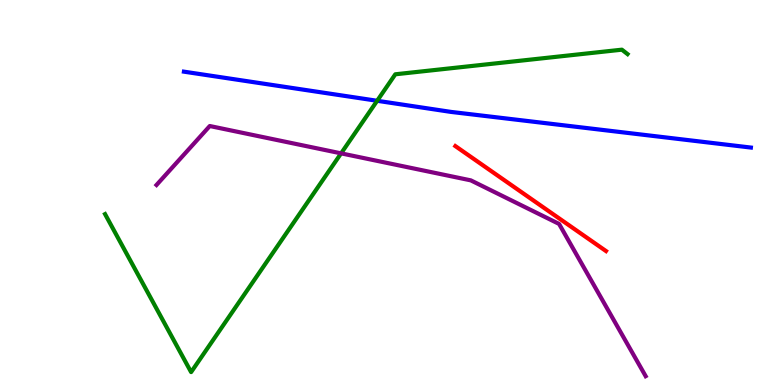[{'lines': ['blue', 'red'], 'intersections': []}, {'lines': ['green', 'red'], 'intersections': []}, {'lines': ['purple', 'red'], 'intersections': []}, {'lines': ['blue', 'green'], 'intersections': [{'x': 4.87, 'y': 7.38}]}, {'lines': ['blue', 'purple'], 'intersections': []}, {'lines': ['green', 'purple'], 'intersections': [{'x': 4.4, 'y': 6.02}]}]